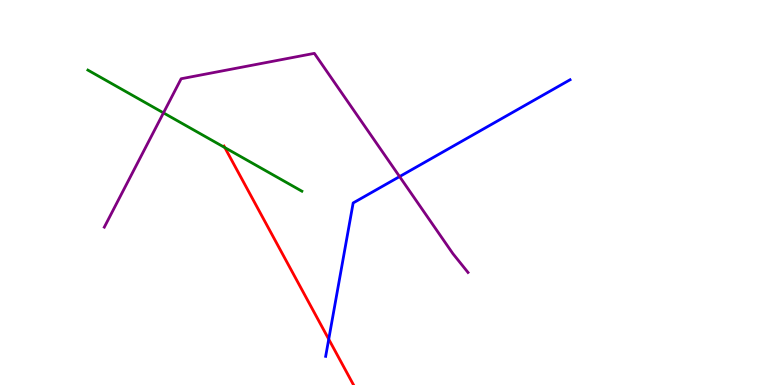[{'lines': ['blue', 'red'], 'intersections': [{'x': 4.24, 'y': 1.19}]}, {'lines': ['green', 'red'], 'intersections': [{'x': 2.9, 'y': 6.17}]}, {'lines': ['purple', 'red'], 'intersections': []}, {'lines': ['blue', 'green'], 'intersections': []}, {'lines': ['blue', 'purple'], 'intersections': [{'x': 5.16, 'y': 5.41}]}, {'lines': ['green', 'purple'], 'intersections': [{'x': 2.11, 'y': 7.07}]}]